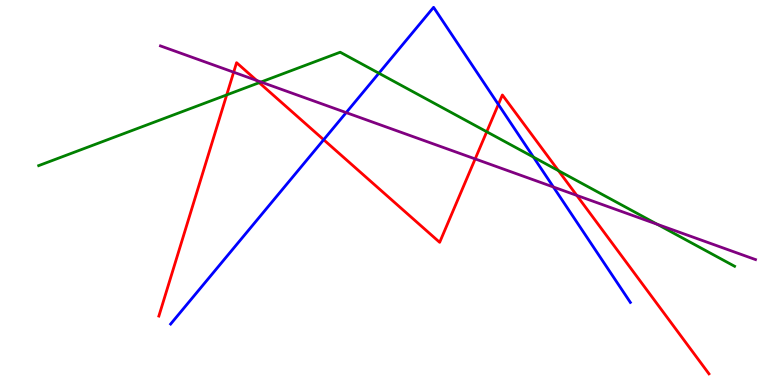[{'lines': ['blue', 'red'], 'intersections': [{'x': 4.18, 'y': 6.37}, {'x': 6.43, 'y': 7.29}]}, {'lines': ['green', 'red'], 'intersections': [{'x': 2.93, 'y': 7.53}, {'x': 3.34, 'y': 7.85}, {'x': 6.28, 'y': 6.58}, {'x': 7.21, 'y': 5.57}]}, {'lines': ['purple', 'red'], 'intersections': [{'x': 3.02, 'y': 8.12}, {'x': 3.31, 'y': 7.91}, {'x': 6.13, 'y': 5.87}, {'x': 7.44, 'y': 4.92}]}, {'lines': ['blue', 'green'], 'intersections': [{'x': 4.89, 'y': 8.1}, {'x': 6.88, 'y': 5.92}]}, {'lines': ['blue', 'purple'], 'intersections': [{'x': 4.47, 'y': 7.08}, {'x': 7.14, 'y': 5.14}]}, {'lines': ['green', 'purple'], 'intersections': [{'x': 3.37, 'y': 7.87}, {'x': 8.48, 'y': 4.17}]}]